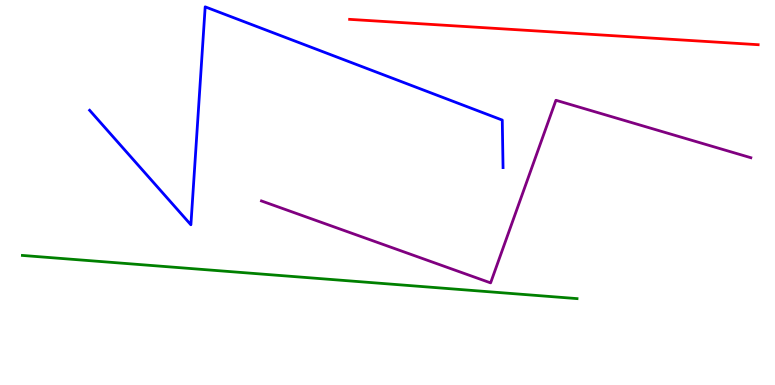[{'lines': ['blue', 'red'], 'intersections': []}, {'lines': ['green', 'red'], 'intersections': []}, {'lines': ['purple', 'red'], 'intersections': []}, {'lines': ['blue', 'green'], 'intersections': []}, {'lines': ['blue', 'purple'], 'intersections': []}, {'lines': ['green', 'purple'], 'intersections': []}]